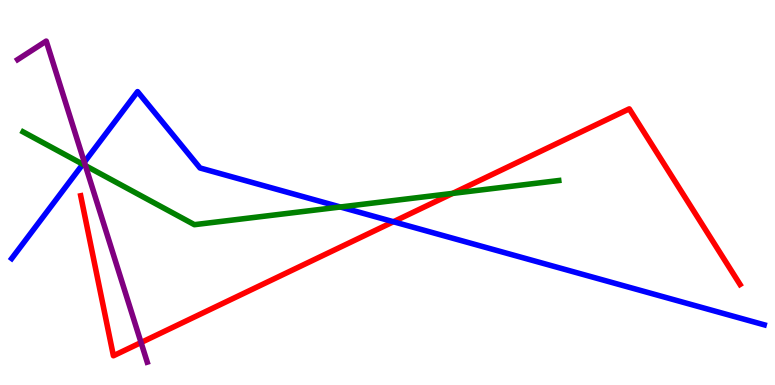[{'lines': ['blue', 'red'], 'intersections': [{'x': 5.08, 'y': 4.24}]}, {'lines': ['green', 'red'], 'intersections': [{'x': 5.84, 'y': 4.98}]}, {'lines': ['purple', 'red'], 'intersections': [{'x': 1.82, 'y': 1.1}]}, {'lines': ['blue', 'green'], 'intersections': [{'x': 1.07, 'y': 5.73}, {'x': 4.39, 'y': 4.62}]}, {'lines': ['blue', 'purple'], 'intersections': [{'x': 1.09, 'y': 5.79}]}, {'lines': ['green', 'purple'], 'intersections': [{'x': 1.1, 'y': 5.7}]}]